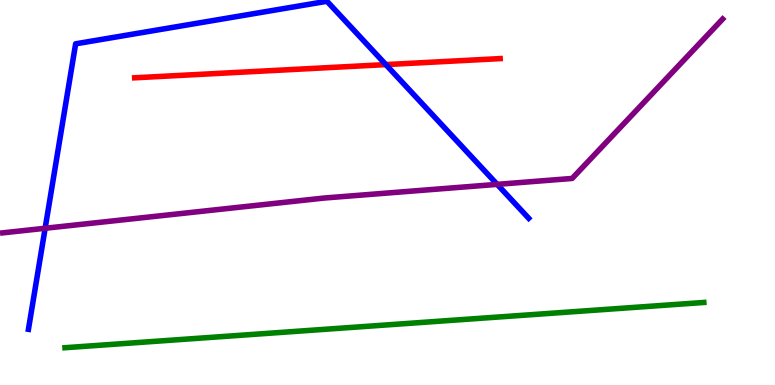[{'lines': ['blue', 'red'], 'intersections': [{'x': 4.98, 'y': 8.32}]}, {'lines': ['green', 'red'], 'intersections': []}, {'lines': ['purple', 'red'], 'intersections': []}, {'lines': ['blue', 'green'], 'intersections': []}, {'lines': ['blue', 'purple'], 'intersections': [{'x': 0.582, 'y': 4.07}, {'x': 6.42, 'y': 5.21}]}, {'lines': ['green', 'purple'], 'intersections': []}]